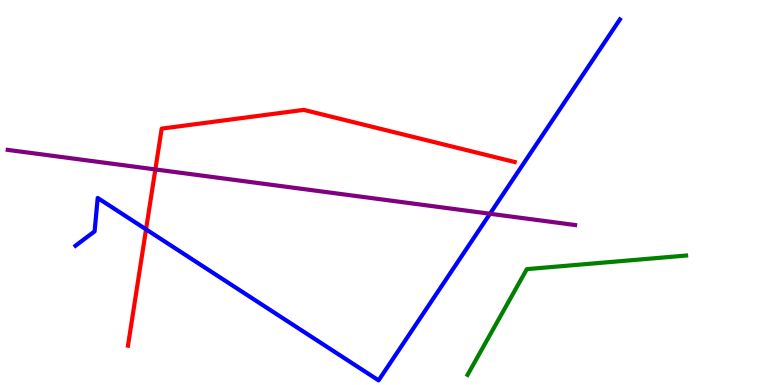[{'lines': ['blue', 'red'], 'intersections': [{'x': 1.88, 'y': 4.04}]}, {'lines': ['green', 'red'], 'intersections': []}, {'lines': ['purple', 'red'], 'intersections': [{'x': 2.0, 'y': 5.6}]}, {'lines': ['blue', 'green'], 'intersections': []}, {'lines': ['blue', 'purple'], 'intersections': [{'x': 6.32, 'y': 4.45}]}, {'lines': ['green', 'purple'], 'intersections': []}]